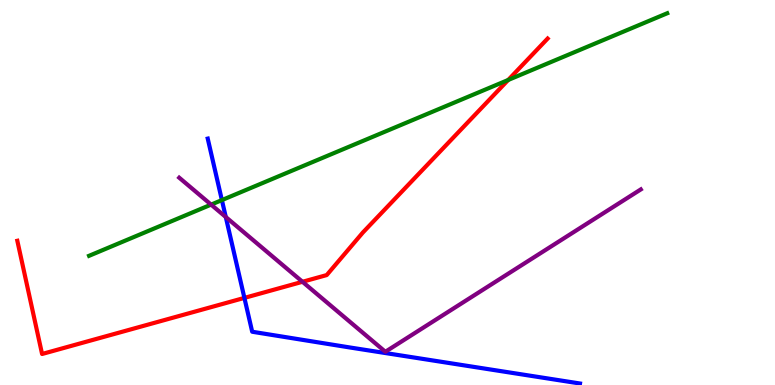[{'lines': ['blue', 'red'], 'intersections': [{'x': 3.15, 'y': 2.26}]}, {'lines': ['green', 'red'], 'intersections': [{'x': 6.56, 'y': 7.92}]}, {'lines': ['purple', 'red'], 'intersections': [{'x': 3.9, 'y': 2.68}]}, {'lines': ['blue', 'green'], 'intersections': [{'x': 2.86, 'y': 4.8}]}, {'lines': ['blue', 'purple'], 'intersections': [{'x': 2.91, 'y': 4.36}]}, {'lines': ['green', 'purple'], 'intersections': [{'x': 2.72, 'y': 4.69}]}]